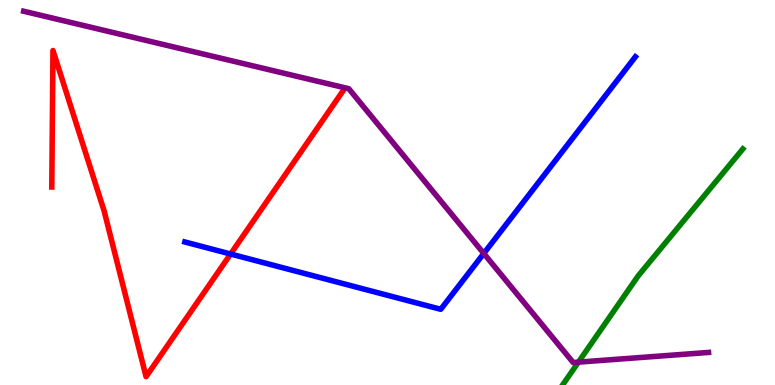[{'lines': ['blue', 'red'], 'intersections': [{'x': 2.98, 'y': 3.4}]}, {'lines': ['green', 'red'], 'intersections': []}, {'lines': ['purple', 'red'], 'intersections': []}, {'lines': ['blue', 'green'], 'intersections': []}, {'lines': ['blue', 'purple'], 'intersections': [{'x': 6.24, 'y': 3.42}]}, {'lines': ['green', 'purple'], 'intersections': [{'x': 7.46, 'y': 0.594}]}]